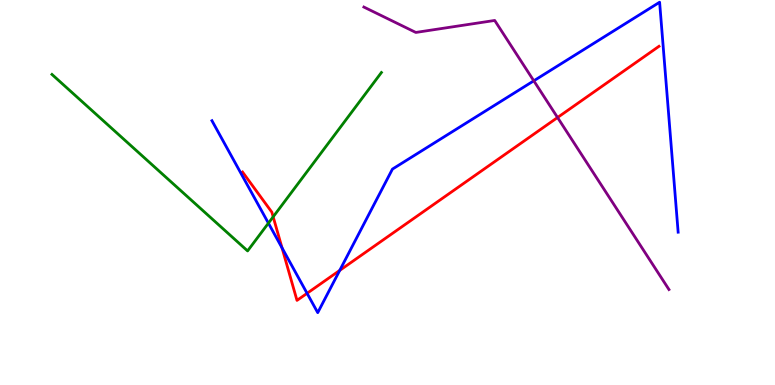[{'lines': ['blue', 'red'], 'intersections': [{'x': 3.64, 'y': 3.56}, {'x': 3.96, 'y': 2.38}, {'x': 4.38, 'y': 2.98}]}, {'lines': ['green', 'red'], 'intersections': [{'x': 3.52, 'y': 4.37}]}, {'lines': ['purple', 'red'], 'intersections': [{'x': 7.19, 'y': 6.95}]}, {'lines': ['blue', 'green'], 'intersections': [{'x': 3.46, 'y': 4.2}]}, {'lines': ['blue', 'purple'], 'intersections': [{'x': 6.89, 'y': 7.9}]}, {'lines': ['green', 'purple'], 'intersections': []}]